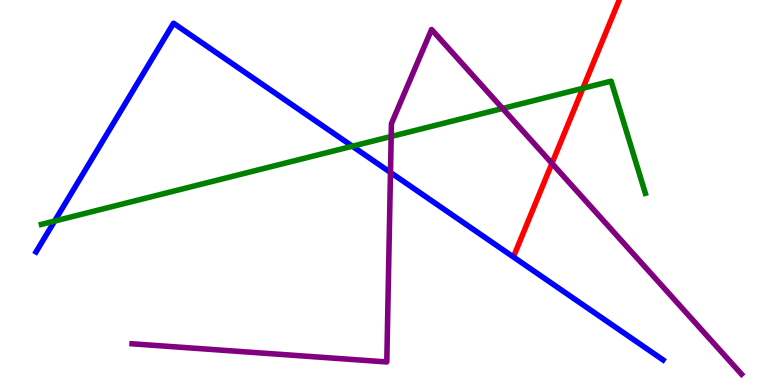[{'lines': ['blue', 'red'], 'intersections': []}, {'lines': ['green', 'red'], 'intersections': [{'x': 7.52, 'y': 7.71}]}, {'lines': ['purple', 'red'], 'intersections': [{'x': 7.12, 'y': 5.76}]}, {'lines': ['blue', 'green'], 'intersections': [{'x': 0.705, 'y': 4.26}, {'x': 4.55, 'y': 6.2}]}, {'lines': ['blue', 'purple'], 'intersections': [{'x': 5.04, 'y': 5.52}]}, {'lines': ['green', 'purple'], 'intersections': [{'x': 5.05, 'y': 6.46}, {'x': 6.48, 'y': 7.18}]}]